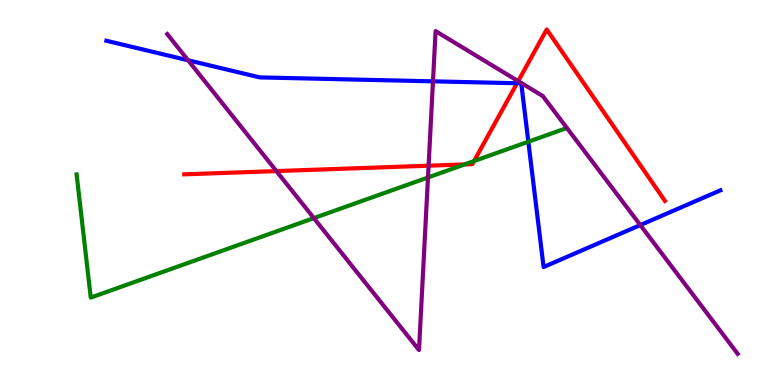[{'lines': ['blue', 'red'], 'intersections': [{'x': 6.67, 'y': 7.84}]}, {'lines': ['green', 'red'], 'intersections': [{'x': 5.99, 'y': 5.73}, {'x': 6.12, 'y': 5.82}]}, {'lines': ['purple', 'red'], 'intersections': [{'x': 3.57, 'y': 5.56}, {'x': 5.53, 'y': 5.7}, {'x': 6.69, 'y': 7.89}]}, {'lines': ['blue', 'green'], 'intersections': [{'x': 6.82, 'y': 6.32}]}, {'lines': ['blue', 'purple'], 'intersections': [{'x': 2.43, 'y': 8.43}, {'x': 5.59, 'y': 7.89}, {'x': 8.26, 'y': 4.15}]}, {'lines': ['green', 'purple'], 'intersections': [{'x': 4.05, 'y': 4.33}, {'x': 5.52, 'y': 5.39}]}]